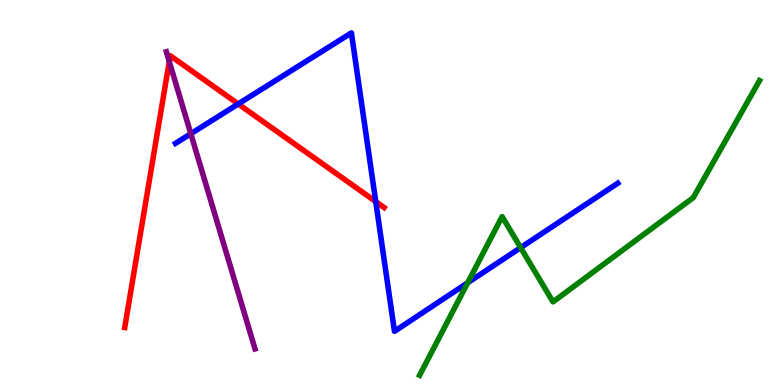[{'lines': ['blue', 'red'], 'intersections': [{'x': 3.07, 'y': 7.3}, {'x': 4.85, 'y': 4.76}]}, {'lines': ['green', 'red'], 'intersections': []}, {'lines': ['purple', 'red'], 'intersections': [{'x': 2.18, 'y': 8.4}]}, {'lines': ['blue', 'green'], 'intersections': [{'x': 6.03, 'y': 2.66}, {'x': 6.72, 'y': 3.57}]}, {'lines': ['blue', 'purple'], 'intersections': [{'x': 2.46, 'y': 6.53}]}, {'lines': ['green', 'purple'], 'intersections': []}]